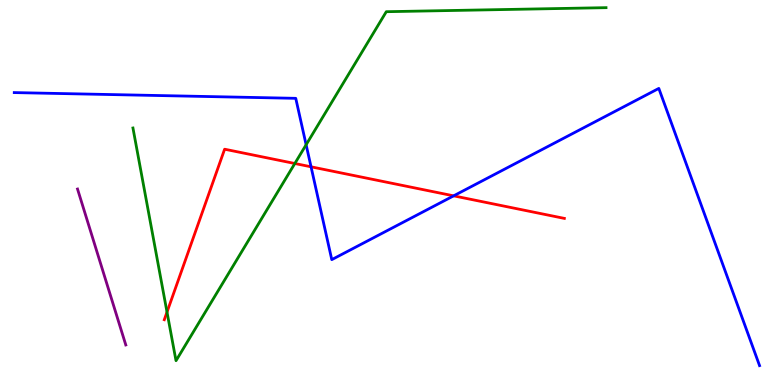[{'lines': ['blue', 'red'], 'intersections': [{'x': 4.01, 'y': 5.67}, {'x': 5.85, 'y': 4.91}]}, {'lines': ['green', 'red'], 'intersections': [{'x': 2.15, 'y': 1.89}, {'x': 3.8, 'y': 5.75}]}, {'lines': ['purple', 'red'], 'intersections': []}, {'lines': ['blue', 'green'], 'intersections': [{'x': 3.95, 'y': 6.24}]}, {'lines': ['blue', 'purple'], 'intersections': []}, {'lines': ['green', 'purple'], 'intersections': []}]